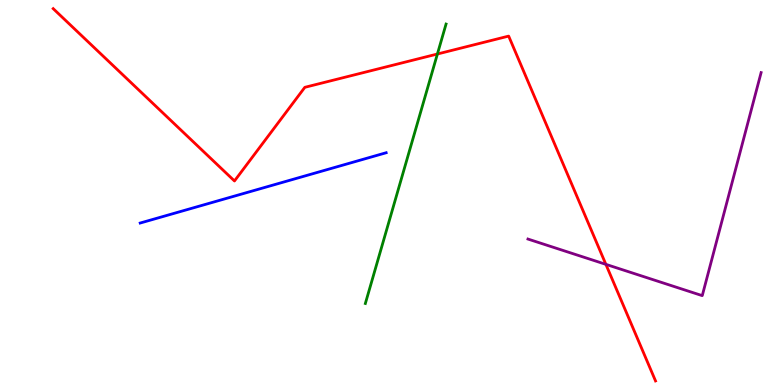[{'lines': ['blue', 'red'], 'intersections': []}, {'lines': ['green', 'red'], 'intersections': [{'x': 5.64, 'y': 8.6}]}, {'lines': ['purple', 'red'], 'intersections': [{'x': 7.82, 'y': 3.13}]}, {'lines': ['blue', 'green'], 'intersections': []}, {'lines': ['blue', 'purple'], 'intersections': []}, {'lines': ['green', 'purple'], 'intersections': []}]